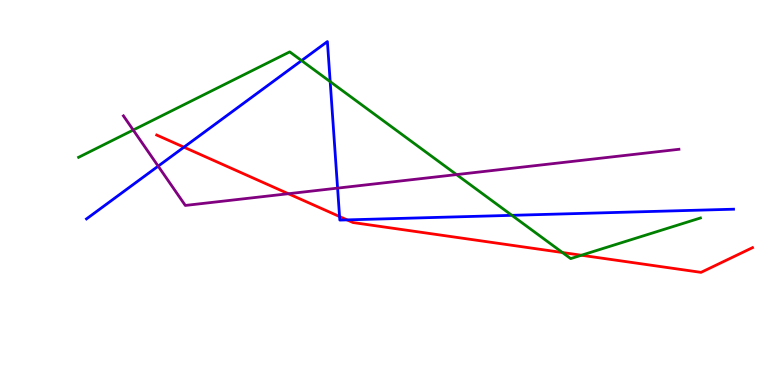[{'lines': ['blue', 'red'], 'intersections': [{'x': 2.37, 'y': 6.18}, {'x': 4.38, 'y': 4.38}, {'x': 4.48, 'y': 4.29}]}, {'lines': ['green', 'red'], 'intersections': [{'x': 7.26, 'y': 3.44}, {'x': 7.5, 'y': 3.37}]}, {'lines': ['purple', 'red'], 'intersections': [{'x': 3.72, 'y': 4.97}]}, {'lines': ['blue', 'green'], 'intersections': [{'x': 3.89, 'y': 8.43}, {'x': 4.26, 'y': 7.88}, {'x': 6.61, 'y': 4.41}]}, {'lines': ['blue', 'purple'], 'intersections': [{'x': 2.04, 'y': 5.68}, {'x': 4.36, 'y': 5.11}]}, {'lines': ['green', 'purple'], 'intersections': [{'x': 1.72, 'y': 6.62}, {'x': 5.89, 'y': 5.47}]}]